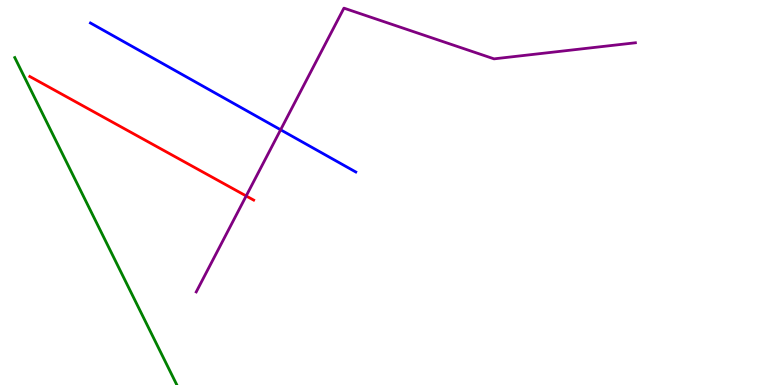[{'lines': ['blue', 'red'], 'intersections': []}, {'lines': ['green', 'red'], 'intersections': []}, {'lines': ['purple', 'red'], 'intersections': [{'x': 3.18, 'y': 4.91}]}, {'lines': ['blue', 'green'], 'intersections': []}, {'lines': ['blue', 'purple'], 'intersections': [{'x': 3.62, 'y': 6.63}]}, {'lines': ['green', 'purple'], 'intersections': []}]